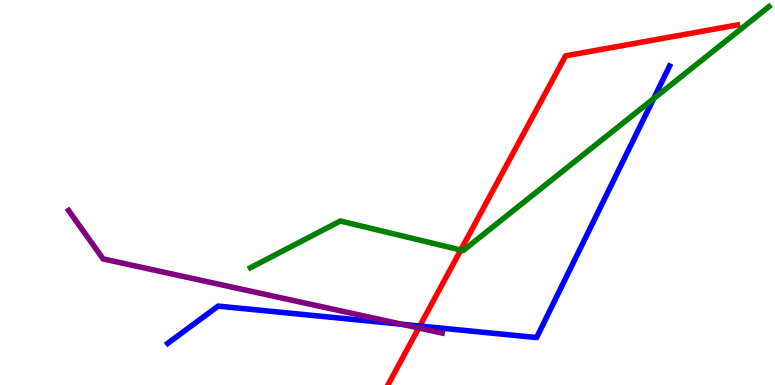[{'lines': ['blue', 'red'], 'intersections': [{'x': 5.42, 'y': 1.53}]}, {'lines': ['green', 'red'], 'intersections': [{'x': 5.95, 'y': 3.51}]}, {'lines': ['purple', 'red'], 'intersections': [{'x': 5.4, 'y': 1.48}]}, {'lines': ['blue', 'green'], 'intersections': [{'x': 8.43, 'y': 7.44}]}, {'lines': ['blue', 'purple'], 'intersections': [{'x': 5.18, 'y': 1.58}]}, {'lines': ['green', 'purple'], 'intersections': []}]